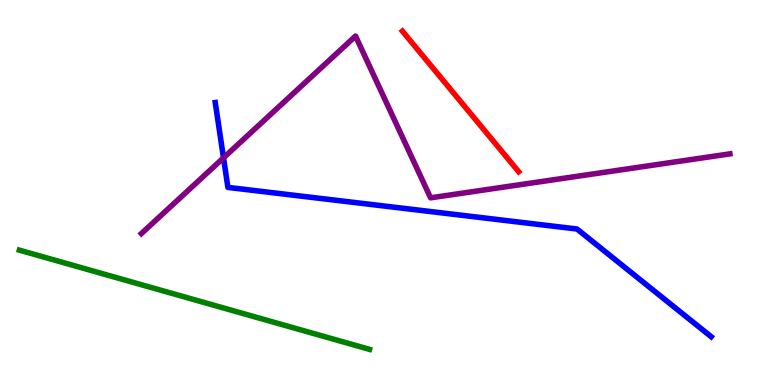[{'lines': ['blue', 'red'], 'intersections': []}, {'lines': ['green', 'red'], 'intersections': []}, {'lines': ['purple', 'red'], 'intersections': []}, {'lines': ['blue', 'green'], 'intersections': []}, {'lines': ['blue', 'purple'], 'intersections': [{'x': 2.88, 'y': 5.9}]}, {'lines': ['green', 'purple'], 'intersections': []}]